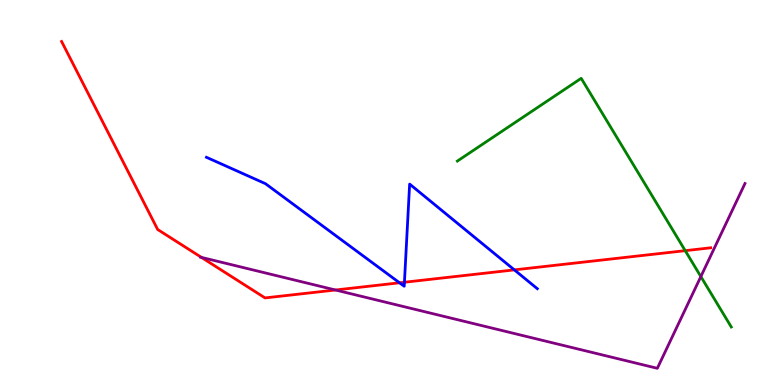[{'lines': ['blue', 'red'], 'intersections': [{'x': 5.16, 'y': 2.65}, {'x': 5.22, 'y': 2.67}, {'x': 6.64, 'y': 2.99}]}, {'lines': ['green', 'red'], 'intersections': [{'x': 8.84, 'y': 3.49}]}, {'lines': ['purple', 'red'], 'intersections': [{'x': 2.6, 'y': 3.31}, {'x': 4.33, 'y': 2.47}]}, {'lines': ['blue', 'green'], 'intersections': []}, {'lines': ['blue', 'purple'], 'intersections': []}, {'lines': ['green', 'purple'], 'intersections': [{'x': 9.04, 'y': 2.82}]}]